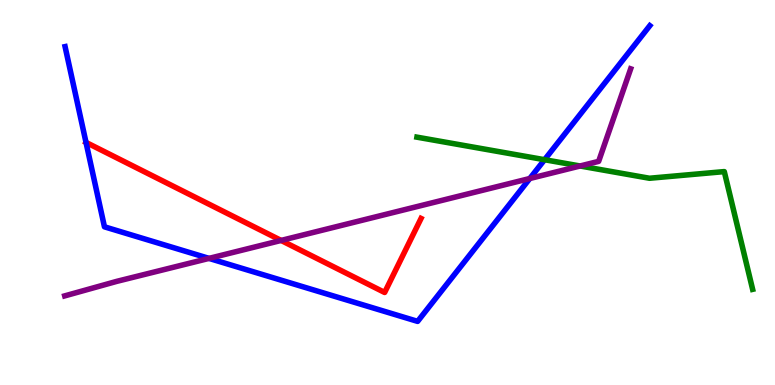[{'lines': ['blue', 'red'], 'intersections': [{'x': 1.11, 'y': 6.3}]}, {'lines': ['green', 'red'], 'intersections': []}, {'lines': ['purple', 'red'], 'intersections': [{'x': 3.63, 'y': 3.75}]}, {'lines': ['blue', 'green'], 'intersections': [{'x': 7.03, 'y': 5.85}]}, {'lines': ['blue', 'purple'], 'intersections': [{'x': 2.7, 'y': 3.29}, {'x': 6.84, 'y': 5.36}]}, {'lines': ['green', 'purple'], 'intersections': [{'x': 7.48, 'y': 5.69}]}]